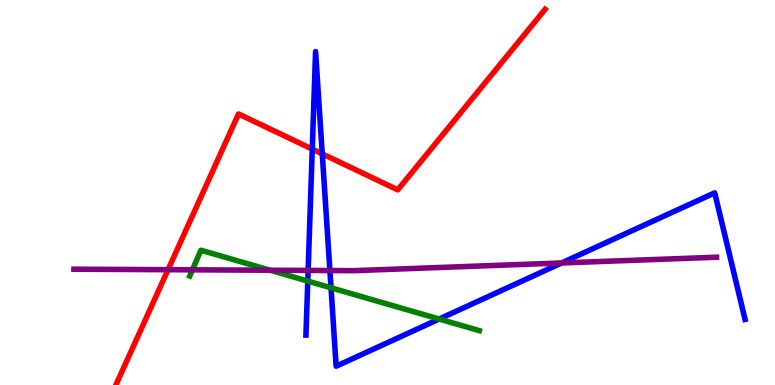[{'lines': ['blue', 'red'], 'intersections': [{'x': 4.03, 'y': 6.13}, {'x': 4.16, 'y': 6.0}]}, {'lines': ['green', 'red'], 'intersections': []}, {'lines': ['purple', 'red'], 'intersections': [{'x': 2.17, 'y': 2.99}]}, {'lines': ['blue', 'green'], 'intersections': [{'x': 3.97, 'y': 2.7}, {'x': 4.27, 'y': 2.52}, {'x': 5.67, 'y': 1.71}]}, {'lines': ['blue', 'purple'], 'intersections': [{'x': 3.98, 'y': 2.98}, {'x': 4.26, 'y': 2.97}, {'x': 7.25, 'y': 3.17}]}, {'lines': ['green', 'purple'], 'intersections': [{'x': 2.48, 'y': 2.99}, {'x': 3.49, 'y': 2.98}]}]